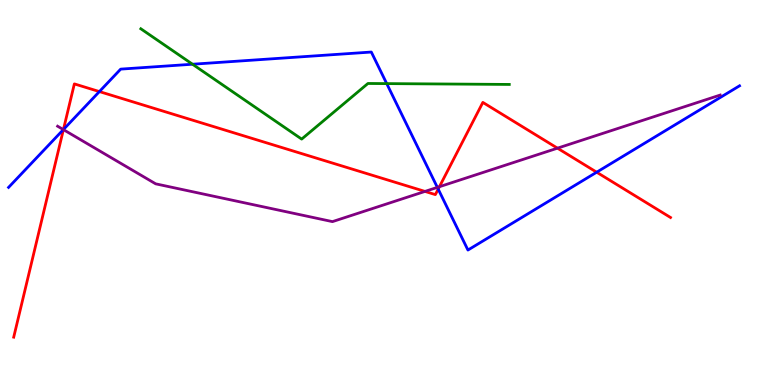[{'lines': ['blue', 'red'], 'intersections': [{'x': 0.818, 'y': 6.64}, {'x': 1.28, 'y': 7.62}, {'x': 5.65, 'y': 5.09}, {'x': 7.7, 'y': 5.53}]}, {'lines': ['green', 'red'], 'intersections': []}, {'lines': ['purple', 'red'], 'intersections': [{'x': 0.818, 'y': 6.63}, {'x': 5.48, 'y': 5.03}, {'x': 5.67, 'y': 5.15}, {'x': 7.19, 'y': 6.15}]}, {'lines': ['blue', 'green'], 'intersections': [{'x': 2.48, 'y': 8.33}, {'x': 4.99, 'y': 7.83}]}, {'lines': ['blue', 'purple'], 'intersections': [{'x': 0.818, 'y': 6.63}, {'x': 5.64, 'y': 5.13}]}, {'lines': ['green', 'purple'], 'intersections': []}]